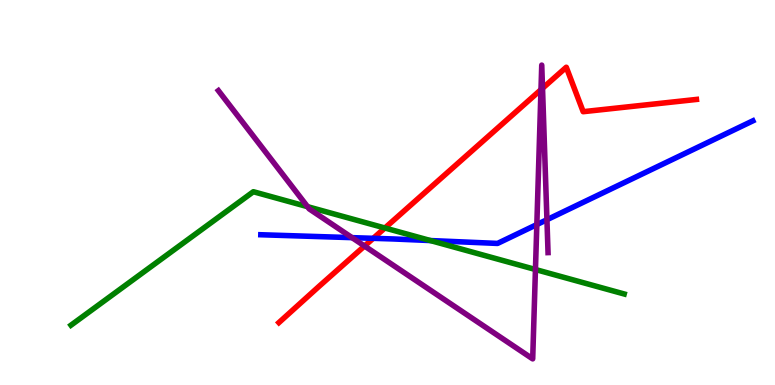[{'lines': ['blue', 'red'], 'intersections': [{'x': 4.82, 'y': 3.81}]}, {'lines': ['green', 'red'], 'intersections': [{'x': 4.97, 'y': 4.08}]}, {'lines': ['purple', 'red'], 'intersections': [{'x': 4.7, 'y': 3.61}, {'x': 6.98, 'y': 7.67}, {'x': 7.0, 'y': 7.71}]}, {'lines': ['blue', 'green'], 'intersections': [{'x': 5.55, 'y': 3.75}]}, {'lines': ['blue', 'purple'], 'intersections': [{'x': 4.54, 'y': 3.83}, {'x': 6.93, 'y': 4.17}, {'x': 7.06, 'y': 4.29}]}, {'lines': ['green', 'purple'], 'intersections': [{'x': 3.97, 'y': 4.63}, {'x': 6.91, 'y': 3.0}]}]